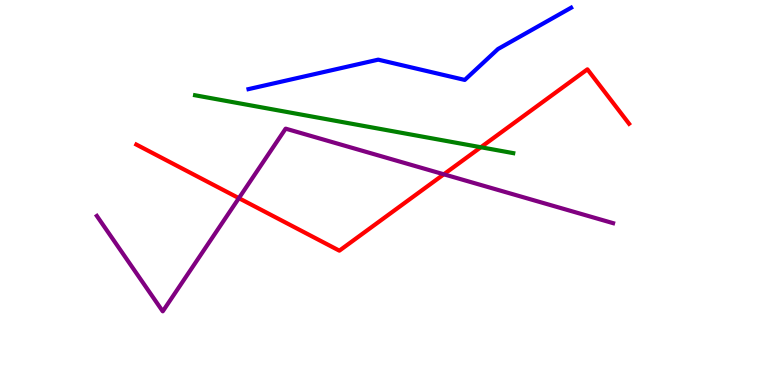[{'lines': ['blue', 'red'], 'intersections': []}, {'lines': ['green', 'red'], 'intersections': [{'x': 6.2, 'y': 6.18}]}, {'lines': ['purple', 'red'], 'intersections': [{'x': 3.08, 'y': 4.85}, {'x': 5.73, 'y': 5.47}]}, {'lines': ['blue', 'green'], 'intersections': []}, {'lines': ['blue', 'purple'], 'intersections': []}, {'lines': ['green', 'purple'], 'intersections': []}]